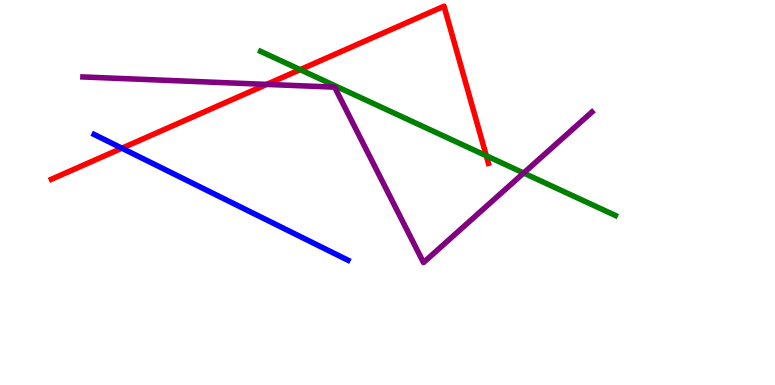[{'lines': ['blue', 'red'], 'intersections': [{'x': 1.57, 'y': 6.15}]}, {'lines': ['green', 'red'], 'intersections': [{'x': 3.87, 'y': 8.19}, {'x': 6.27, 'y': 5.95}]}, {'lines': ['purple', 'red'], 'intersections': [{'x': 3.44, 'y': 7.81}]}, {'lines': ['blue', 'green'], 'intersections': []}, {'lines': ['blue', 'purple'], 'intersections': []}, {'lines': ['green', 'purple'], 'intersections': [{'x': 6.76, 'y': 5.51}]}]